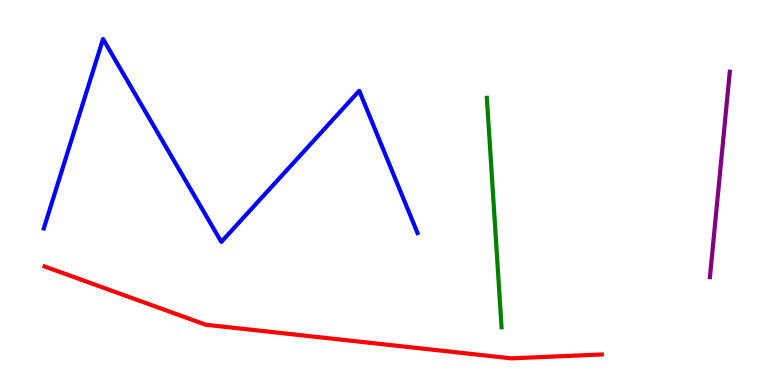[{'lines': ['blue', 'red'], 'intersections': []}, {'lines': ['green', 'red'], 'intersections': []}, {'lines': ['purple', 'red'], 'intersections': []}, {'lines': ['blue', 'green'], 'intersections': []}, {'lines': ['blue', 'purple'], 'intersections': []}, {'lines': ['green', 'purple'], 'intersections': []}]